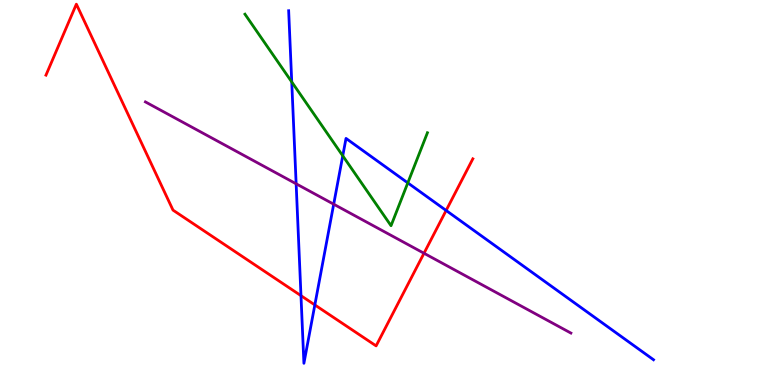[{'lines': ['blue', 'red'], 'intersections': [{'x': 3.88, 'y': 2.32}, {'x': 4.06, 'y': 2.08}, {'x': 5.76, 'y': 4.53}]}, {'lines': ['green', 'red'], 'intersections': []}, {'lines': ['purple', 'red'], 'intersections': [{'x': 5.47, 'y': 3.42}]}, {'lines': ['blue', 'green'], 'intersections': [{'x': 3.76, 'y': 7.87}, {'x': 4.42, 'y': 5.95}, {'x': 5.26, 'y': 5.25}]}, {'lines': ['blue', 'purple'], 'intersections': [{'x': 3.82, 'y': 5.23}, {'x': 4.31, 'y': 4.7}]}, {'lines': ['green', 'purple'], 'intersections': []}]